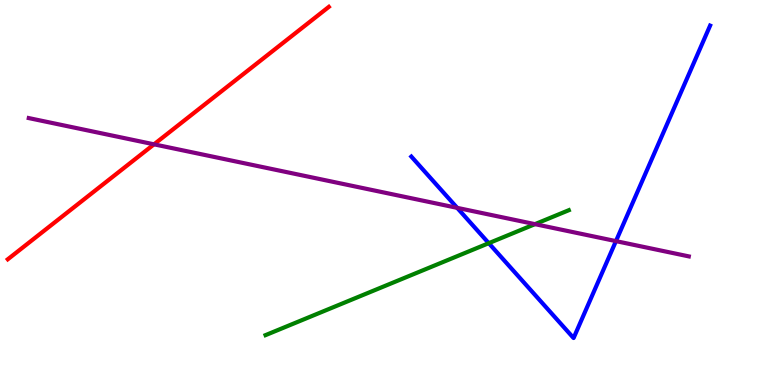[{'lines': ['blue', 'red'], 'intersections': []}, {'lines': ['green', 'red'], 'intersections': []}, {'lines': ['purple', 'red'], 'intersections': [{'x': 1.99, 'y': 6.25}]}, {'lines': ['blue', 'green'], 'intersections': [{'x': 6.31, 'y': 3.68}]}, {'lines': ['blue', 'purple'], 'intersections': [{'x': 5.9, 'y': 4.6}, {'x': 7.95, 'y': 3.74}]}, {'lines': ['green', 'purple'], 'intersections': [{'x': 6.9, 'y': 4.18}]}]